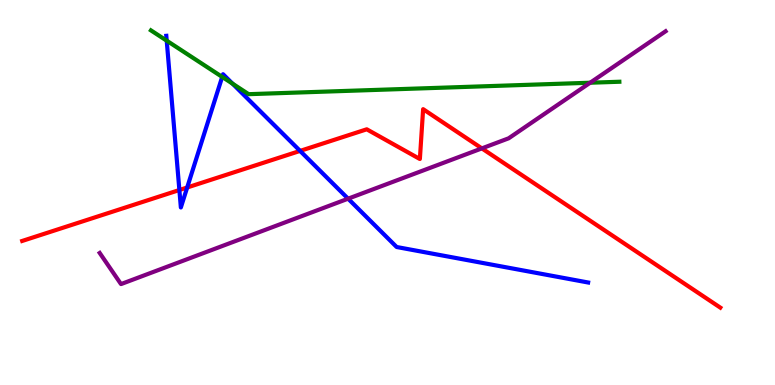[{'lines': ['blue', 'red'], 'intersections': [{'x': 2.31, 'y': 5.06}, {'x': 2.42, 'y': 5.13}, {'x': 3.87, 'y': 6.08}]}, {'lines': ['green', 'red'], 'intersections': []}, {'lines': ['purple', 'red'], 'intersections': [{'x': 6.22, 'y': 6.15}]}, {'lines': ['blue', 'green'], 'intersections': [{'x': 2.15, 'y': 8.94}, {'x': 2.87, 'y': 8.0}, {'x': 3.0, 'y': 7.83}]}, {'lines': ['blue', 'purple'], 'intersections': [{'x': 4.49, 'y': 4.84}]}, {'lines': ['green', 'purple'], 'intersections': [{'x': 7.61, 'y': 7.85}]}]